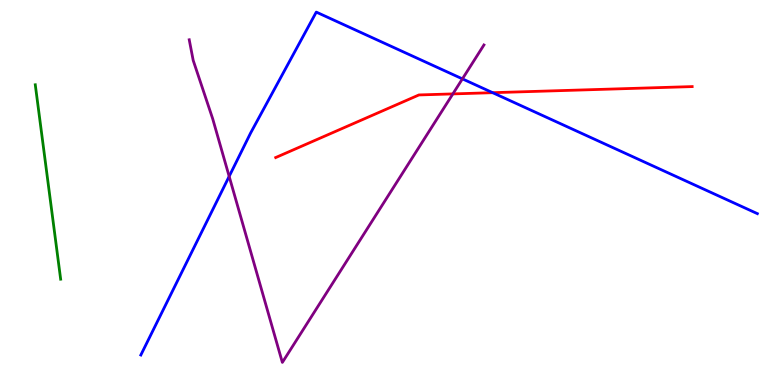[{'lines': ['blue', 'red'], 'intersections': [{'x': 6.36, 'y': 7.59}]}, {'lines': ['green', 'red'], 'intersections': []}, {'lines': ['purple', 'red'], 'intersections': [{'x': 5.84, 'y': 7.56}]}, {'lines': ['blue', 'green'], 'intersections': []}, {'lines': ['blue', 'purple'], 'intersections': [{'x': 2.96, 'y': 5.42}, {'x': 5.97, 'y': 7.95}]}, {'lines': ['green', 'purple'], 'intersections': []}]